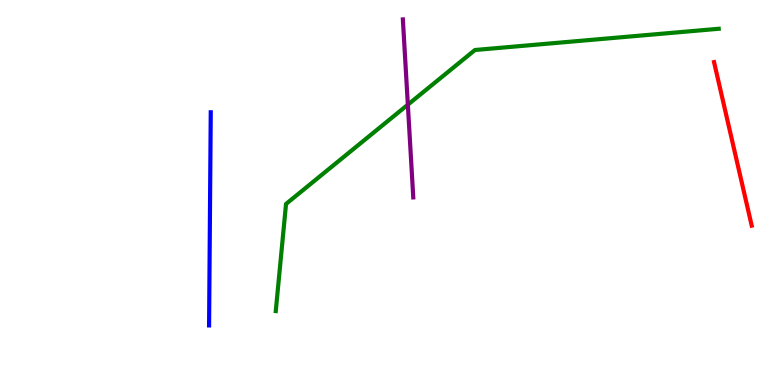[{'lines': ['blue', 'red'], 'intersections': []}, {'lines': ['green', 'red'], 'intersections': []}, {'lines': ['purple', 'red'], 'intersections': []}, {'lines': ['blue', 'green'], 'intersections': []}, {'lines': ['blue', 'purple'], 'intersections': []}, {'lines': ['green', 'purple'], 'intersections': [{'x': 5.26, 'y': 7.28}]}]